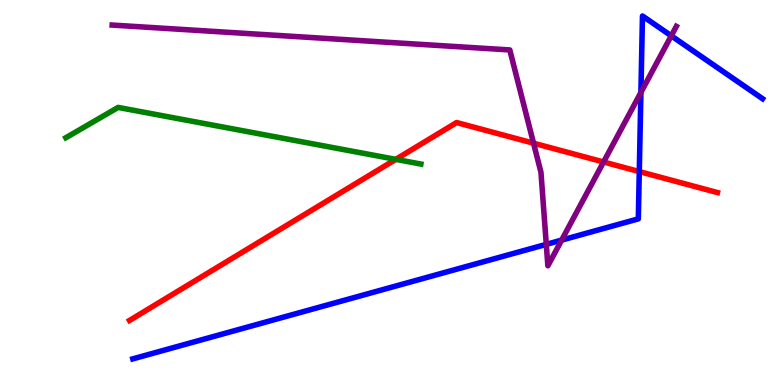[{'lines': ['blue', 'red'], 'intersections': [{'x': 8.25, 'y': 5.54}]}, {'lines': ['green', 'red'], 'intersections': [{'x': 5.11, 'y': 5.86}]}, {'lines': ['purple', 'red'], 'intersections': [{'x': 6.88, 'y': 6.28}, {'x': 7.79, 'y': 5.79}]}, {'lines': ['blue', 'green'], 'intersections': []}, {'lines': ['blue', 'purple'], 'intersections': [{'x': 7.05, 'y': 3.65}, {'x': 7.25, 'y': 3.76}, {'x': 8.27, 'y': 7.6}, {'x': 8.66, 'y': 9.07}]}, {'lines': ['green', 'purple'], 'intersections': []}]